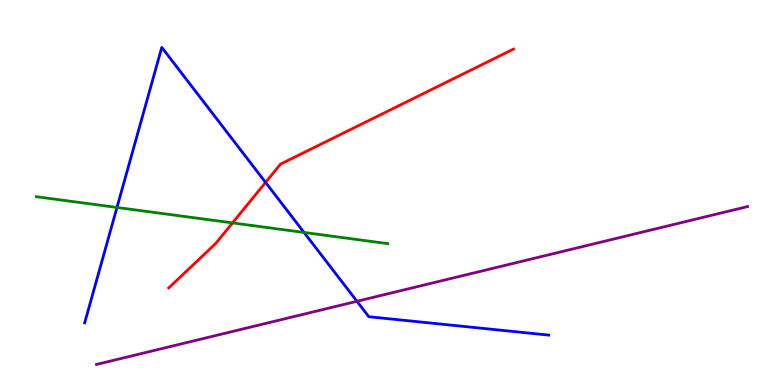[{'lines': ['blue', 'red'], 'intersections': [{'x': 3.43, 'y': 5.26}]}, {'lines': ['green', 'red'], 'intersections': [{'x': 3.0, 'y': 4.21}]}, {'lines': ['purple', 'red'], 'intersections': []}, {'lines': ['blue', 'green'], 'intersections': [{'x': 1.51, 'y': 4.61}, {'x': 3.92, 'y': 3.96}]}, {'lines': ['blue', 'purple'], 'intersections': [{'x': 4.61, 'y': 2.17}]}, {'lines': ['green', 'purple'], 'intersections': []}]